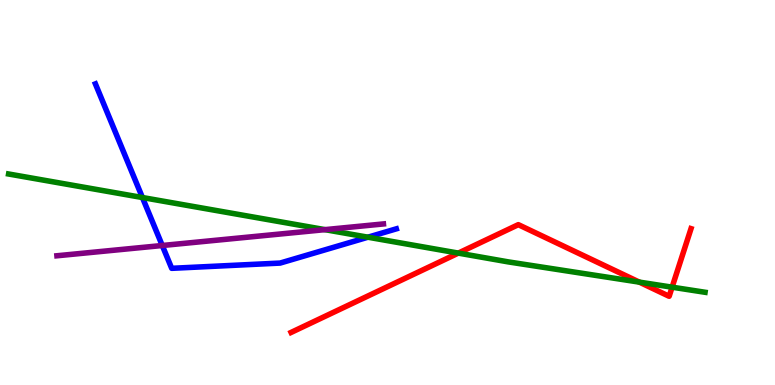[{'lines': ['blue', 'red'], 'intersections': []}, {'lines': ['green', 'red'], 'intersections': [{'x': 5.91, 'y': 3.43}, {'x': 8.25, 'y': 2.67}, {'x': 8.67, 'y': 2.54}]}, {'lines': ['purple', 'red'], 'intersections': []}, {'lines': ['blue', 'green'], 'intersections': [{'x': 1.84, 'y': 4.87}, {'x': 4.75, 'y': 3.84}]}, {'lines': ['blue', 'purple'], 'intersections': [{'x': 2.09, 'y': 3.62}]}, {'lines': ['green', 'purple'], 'intersections': [{'x': 4.19, 'y': 4.04}]}]